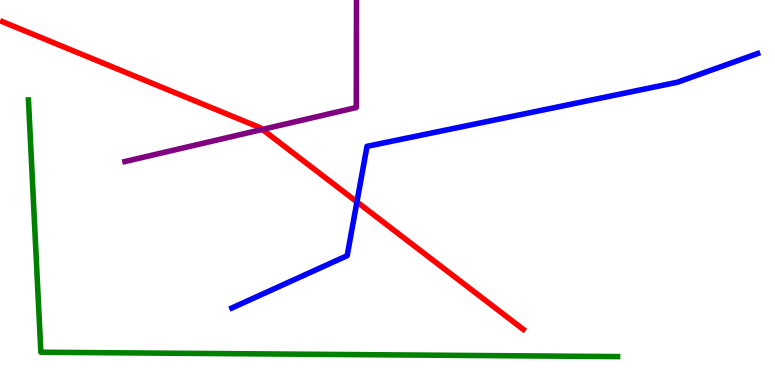[{'lines': ['blue', 'red'], 'intersections': [{'x': 4.61, 'y': 4.76}]}, {'lines': ['green', 'red'], 'intersections': []}, {'lines': ['purple', 'red'], 'intersections': [{'x': 3.39, 'y': 6.64}]}, {'lines': ['blue', 'green'], 'intersections': []}, {'lines': ['blue', 'purple'], 'intersections': []}, {'lines': ['green', 'purple'], 'intersections': []}]